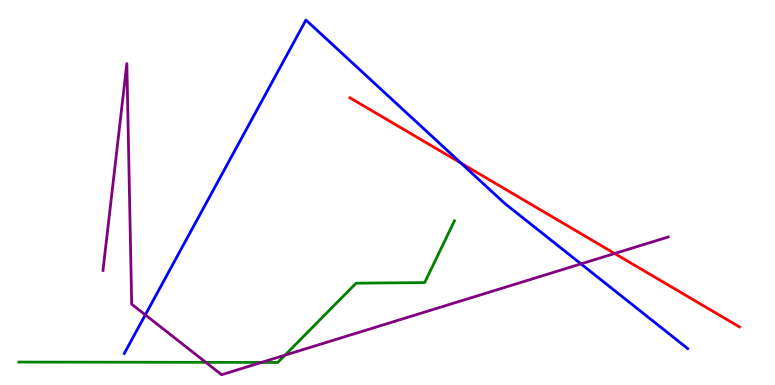[{'lines': ['blue', 'red'], 'intersections': [{'x': 5.95, 'y': 5.76}]}, {'lines': ['green', 'red'], 'intersections': []}, {'lines': ['purple', 'red'], 'intersections': [{'x': 7.93, 'y': 3.42}]}, {'lines': ['blue', 'green'], 'intersections': []}, {'lines': ['blue', 'purple'], 'intersections': [{'x': 1.87, 'y': 1.82}, {'x': 7.5, 'y': 3.15}]}, {'lines': ['green', 'purple'], 'intersections': [{'x': 2.66, 'y': 0.588}, {'x': 3.37, 'y': 0.586}, {'x': 3.68, 'y': 0.775}]}]